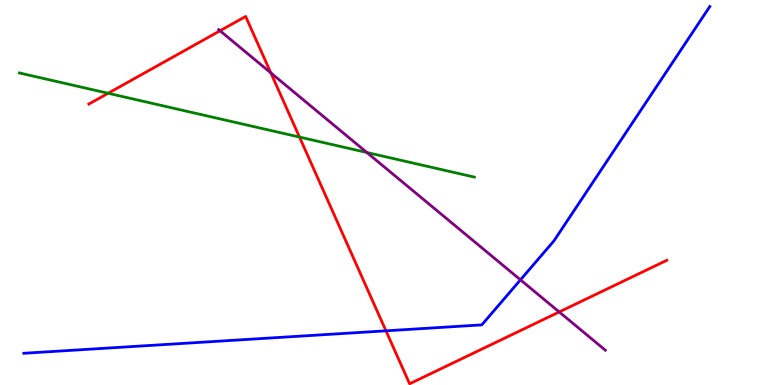[{'lines': ['blue', 'red'], 'intersections': [{'x': 4.98, 'y': 1.41}]}, {'lines': ['green', 'red'], 'intersections': [{'x': 1.4, 'y': 7.58}, {'x': 3.86, 'y': 6.44}]}, {'lines': ['purple', 'red'], 'intersections': [{'x': 2.84, 'y': 9.2}, {'x': 3.49, 'y': 8.11}, {'x': 7.22, 'y': 1.9}]}, {'lines': ['blue', 'green'], 'intersections': []}, {'lines': ['blue', 'purple'], 'intersections': [{'x': 6.72, 'y': 2.73}]}, {'lines': ['green', 'purple'], 'intersections': [{'x': 4.73, 'y': 6.04}]}]